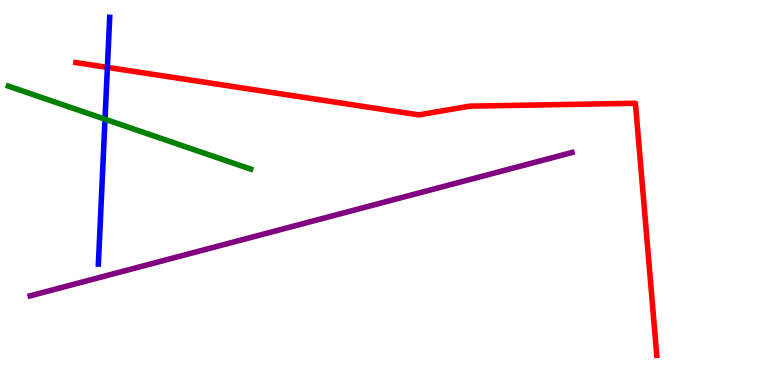[{'lines': ['blue', 'red'], 'intersections': [{'x': 1.39, 'y': 8.25}]}, {'lines': ['green', 'red'], 'intersections': []}, {'lines': ['purple', 'red'], 'intersections': []}, {'lines': ['blue', 'green'], 'intersections': [{'x': 1.36, 'y': 6.9}]}, {'lines': ['blue', 'purple'], 'intersections': []}, {'lines': ['green', 'purple'], 'intersections': []}]